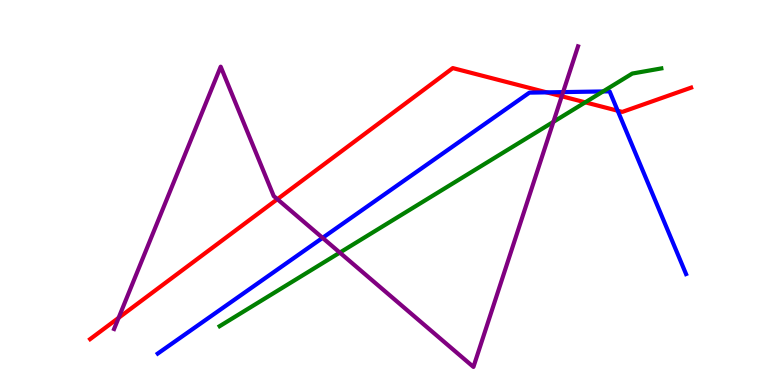[{'lines': ['blue', 'red'], 'intersections': [{'x': 7.05, 'y': 7.6}, {'x': 7.97, 'y': 7.12}]}, {'lines': ['green', 'red'], 'intersections': [{'x': 7.55, 'y': 7.34}]}, {'lines': ['purple', 'red'], 'intersections': [{'x': 1.53, 'y': 1.74}, {'x': 3.58, 'y': 4.83}, {'x': 7.25, 'y': 7.5}]}, {'lines': ['blue', 'green'], 'intersections': [{'x': 7.78, 'y': 7.62}]}, {'lines': ['blue', 'purple'], 'intersections': [{'x': 4.16, 'y': 3.82}, {'x': 7.27, 'y': 7.61}]}, {'lines': ['green', 'purple'], 'intersections': [{'x': 4.38, 'y': 3.44}, {'x': 7.14, 'y': 6.84}]}]